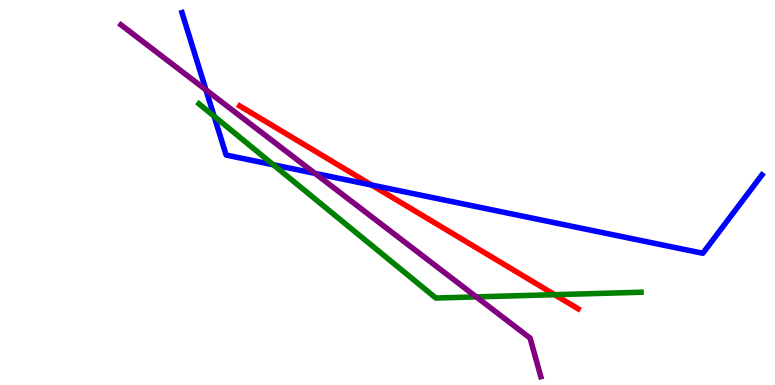[{'lines': ['blue', 'red'], 'intersections': [{'x': 4.8, 'y': 5.19}]}, {'lines': ['green', 'red'], 'intersections': [{'x': 7.16, 'y': 2.35}]}, {'lines': ['purple', 'red'], 'intersections': []}, {'lines': ['blue', 'green'], 'intersections': [{'x': 2.76, 'y': 6.98}, {'x': 3.53, 'y': 5.72}]}, {'lines': ['blue', 'purple'], 'intersections': [{'x': 2.66, 'y': 7.67}, {'x': 4.06, 'y': 5.5}]}, {'lines': ['green', 'purple'], 'intersections': [{'x': 6.15, 'y': 2.29}]}]